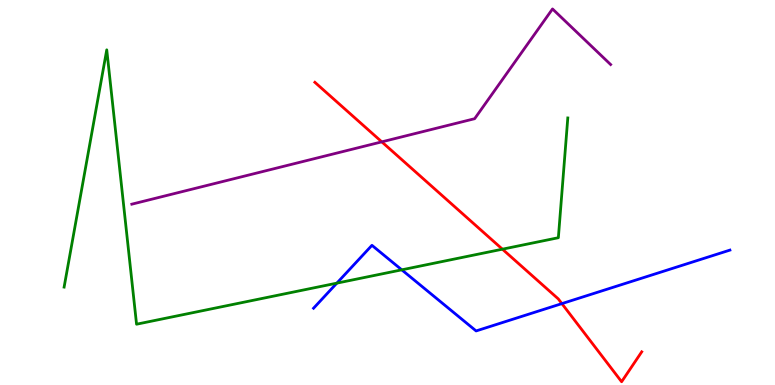[{'lines': ['blue', 'red'], 'intersections': [{'x': 7.25, 'y': 2.11}]}, {'lines': ['green', 'red'], 'intersections': [{'x': 6.48, 'y': 3.53}]}, {'lines': ['purple', 'red'], 'intersections': [{'x': 4.93, 'y': 6.32}]}, {'lines': ['blue', 'green'], 'intersections': [{'x': 4.35, 'y': 2.65}, {'x': 5.18, 'y': 2.99}]}, {'lines': ['blue', 'purple'], 'intersections': []}, {'lines': ['green', 'purple'], 'intersections': []}]